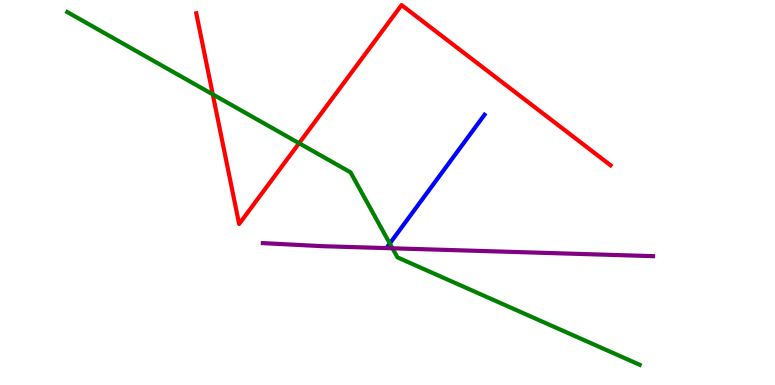[{'lines': ['blue', 'red'], 'intersections': []}, {'lines': ['green', 'red'], 'intersections': [{'x': 2.75, 'y': 7.55}, {'x': 3.86, 'y': 6.28}]}, {'lines': ['purple', 'red'], 'intersections': []}, {'lines': ['blue', 'green'], 'intersections': [{'x': 5.03, 'y': 3.68}]}, {'lines': ['blue', 'purple'], 'intersections': []}, {'lines': ['green', 'purple'], 'intersections': [{'x': 5.06, 'y': 3.55}]}]